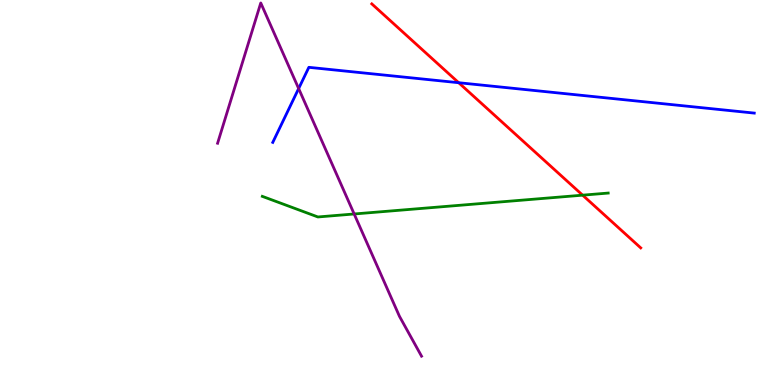[{'lines': ['blue', 'red'], 'intersections': [{'x': 5.92, 'y': 7.85}]}, {'lines': ['green', 'red'], 'intersections': [{'x': 7.52, 'y': 4.93}]}, {'lines': ['purple', 'red'], 'intersections': []}, {'lines': ['blue', 'green'], 'intersections': []}, {'lines': ['blue', 'purple'], 'intersections': [{'x': 3.85, 'y': 7.7}]}, {'lines': ['green', 'purple'], 'intersections': [{'x': 4.57, 'y': 4.44}]}]